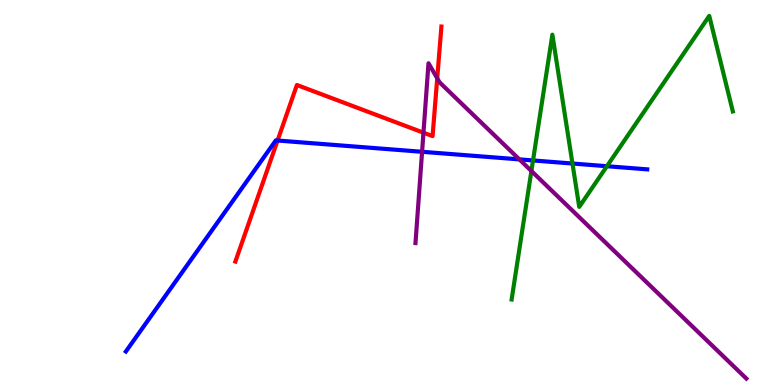[{'lines': ['blue', 'red'], 'intersections': [{'x': 3.58, 'y': 6.35}]}, {'lines': ['green', 'red'], 'intersections': []}, {'lines': ['purple', 'red'], 'intersections': [{'x': 5.46, 'y': 6.55}, {'x': 5.64, 'y': 7.97}]}, {'lines': ['blue', 'green'], 'intersections': [{'x': 6.88, 'y': 5.83}, {'x': 7.39, 'y': 5.75}, {'x': 7.83, 'y': 5.68}]}, {'lines': ['blue', 'purple'], 'intersections': [{'x': 5.45, 'y': 6.06}, {'x': 6.7, 'y': 5.86}]}, {'lines': ['green', 'purple'], 'intersections': [{'x': 6.86, 'y': 5.56}]}]